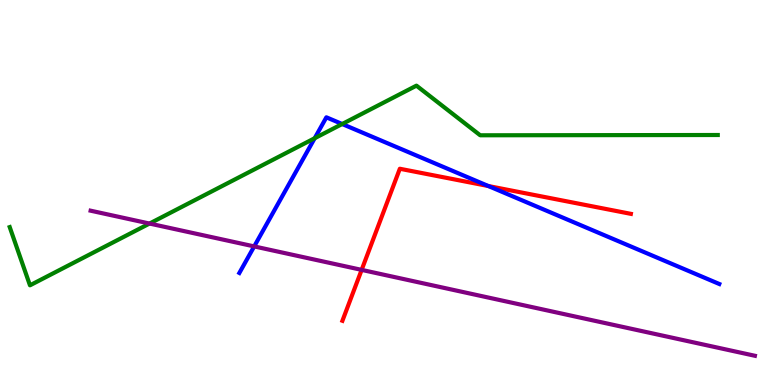[{'lines': ['blue', 'red'], 'intersections': [{'x': 6.3, 'y': 5.17}]}, {'lines': ['green', 'red'], 'intersections': []}, {'lines': ['purple', 'red'], 'intersections': [{'x': 4.67, 'y': 2.99}]}, {'lines': ['blue', 'green'], 'intersections': [{'x': 4.06, 'y': 6.41}, {'x': 4.42, 'y': 6.78}]}, {'lines': ['blue', 'purple'], 'intersections': [{'x': 3.28, 'y': 3.6}]}, {'lines': ['green', 'purple'], 'intersections': [{'x': 1.93, 'y': 4.19}]}]